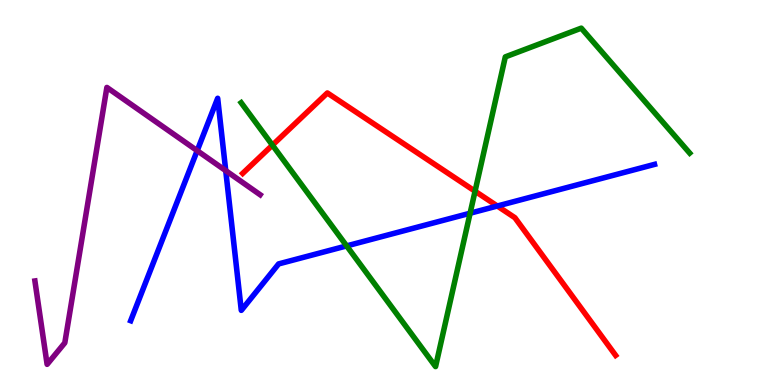[{'lines': ['blue', 'red'], 'intersections': [{'x': 6.42, 'y': 4.65}]}, {'lines': ['green', 'red'], 'intersections': [{'x': 3.52, 'y': 6.23}, {'x': 6.13, 'y': 5.03}]}, {'lines': ['purple', 'red'], 'intersections': []}, {'lines': ['blue', 'green'], 'intersections': [{'x': 4.47, 'y': 3.61}, {'x': 6.07, 'y': 4.46}]}, {'lines': ['blue', 'purple'], 'intersections': [{'x': 2.54, 'y': 6.09}, {'x': 2.91, 'y': 5.57}]}, {'lines': ['green', 'purple'], 'intersections': []}]